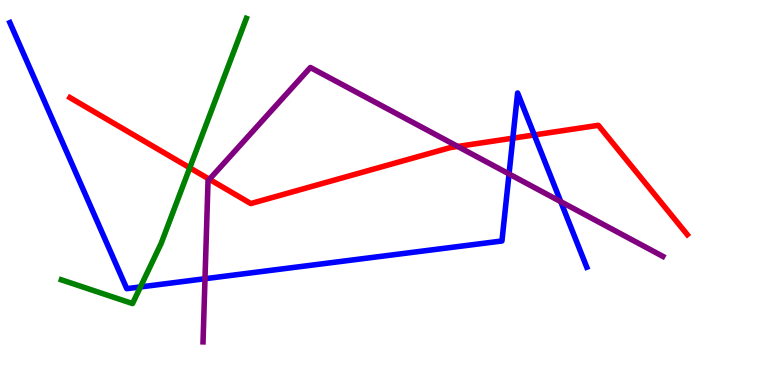[{'lines': ['blue', 'red'], 'intersections': [{'x': 6.62, 'y': 6.41}, {'x': 6.89, 'y': 6.49}]}, {'lines': ['green', 'red'], 'intersections': [{'x': 2.45, 'y': 5.64}]}, {'lines': ['purple', 'red'], 'intersections': [{'x': 2.7, 'y': 5.34}, {'x': 5.91, 'y': 6.2}]}, {'lines': ['blue', 'green'], 'intersections': [{'x': 1.81, 'y': 2.55}]}, {'lines': ['blue', 'purple'], 'intersections': [{'x': 2.65, 'y': 2.76}, {'x': 6.57, 'y': 5.48}, {'x': 7.24, 'y': 4.76}]}, {'lines': ['green', 'purple'], 'intersections': []}]